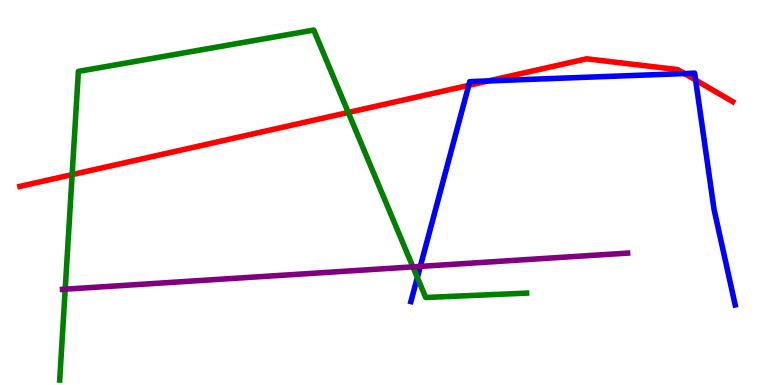[{'lines': ['blue', 'red'], 'intersections': [{'x': 6.05, 'y': 7.78}, {'x': 6.3, 'y': 7.9}, {'x': 8.83, 'y': 8.09}, {'x': 8.98, 'y': 7.92}]}, {'lines': ['green', 'red'], 'intersections': [{'x': 0.931, 'y': 5.46}, {'x': 4.49, 'y': 7.08}]}, {'lines': ['purple', 'red'], 'intersections': []}, {'lines': ['blue', 'green'], 'intersections': [{'x': 5.39, 'y': 2.79}]}, {'lines': ['blue', 'purple'], 'intersections': [{'x': 5.42, 'y': 3.08}]}, {'lines': ['green', 'purple'], 'intersections': [{'x': 0.841, 'y': 2.49}, {'x': 5.33, 'y': 3.07}]}]